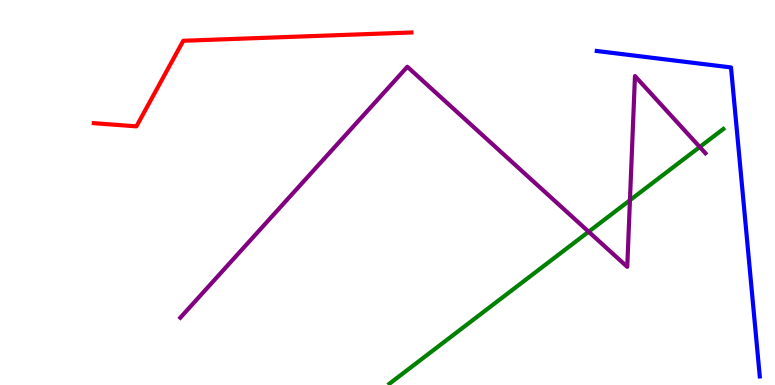[{'lines': ['blue', 'red'], 'intersections': []}, {'lines': ['green', 'red'], 'intersections': []}, {'lines': ['purple', 'red'], 'intersections': []}, {'lines': ['blue', 'green'], 'intersections': []}, {'lines': ['blue', 'purple'], 'intersections': []}, {'lines': ['green', 'purple'], 'intersections': [{'x': 7.6, 'y': 3.98}, {'x': 8.13, 'y': 4.8}, {'x': 9.03, 'y': 6.18}]}]